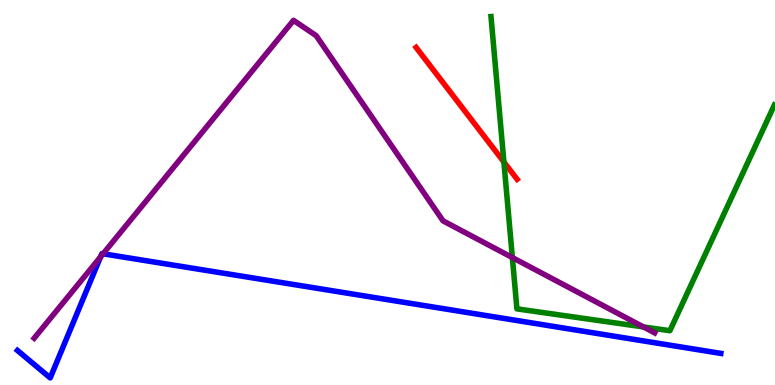[{'lines': ['blue', 'red'], 'intersections': []}, {'lines': ['green', 'red'], 'intersections': [{'x': 6.5, 'y': 5.79}]}, {'lines': ['purple', 'red'], 'intersections': []}, {'lines': ['blue', 'green'], 'intersections': []}, {'lines': ['blue', 'purple'], 'intersections': [{'x': 1.3, 'y': 3.33}, {'x': 1.33, 'y': 3.41}]}, {'lines': ['green', 'purple'], 'intersections': [{'x': 6.61, 'y': 3.31}, {'x': 8.3, 'y': 1.51}]}]